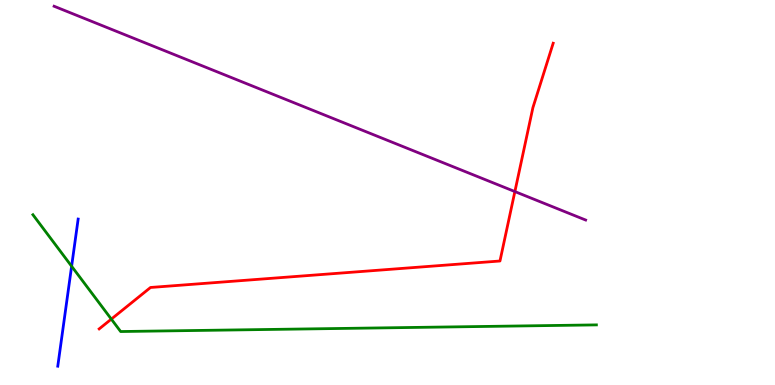[{'lines': ['blue', 'red'], 'intersections': []}, {'lines': ['green', 'red'], 'intersections': [{'x': 1.44, 'y': 1.71}]}, {'lines': ['purple', 'red'], 'intersections': [{'x': 6.64, 'y': 5.02}]}, {'lines': ['blue', 'green'], 'intersections': [{'x': 0.924, 'y': 3.08}]}, {'lines': ['blue', 'purple'], 'intersections': []}, {'lines': ['green', 'purple'], 'intersections': []}]